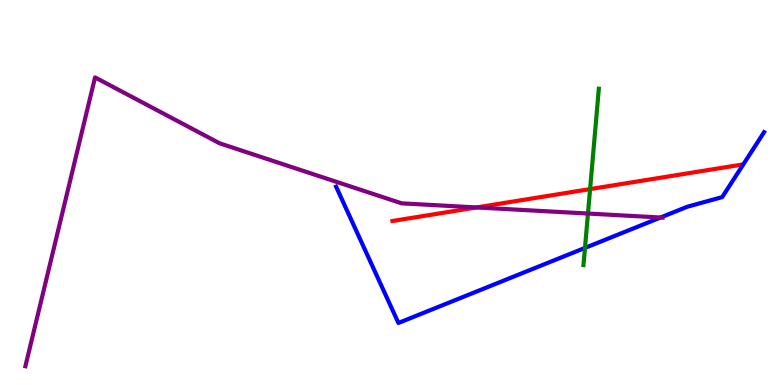[{'lines': ['blue', 'red'], 'intersections': []}, {'lines': ['green', 'red'], 'intersections': [{'x': 7.61, 'y': 5.09}]}, {'lines': ['purple', 'red'], 'intersections': [{'x': 6.15, 'y': 4.61}]}, {'lines': ['blue', 'green'], 'intersections': [{'x': 7.55, 'y': 3.56}]}, {'lines': ['blue', 'purple'], 'intersections': [{'x': 8.52, 'y': 4.35}]}, {'lines': ['green', 'purple'], 'intersections': [{'x': 7.59, 'y': 4.45}]}]